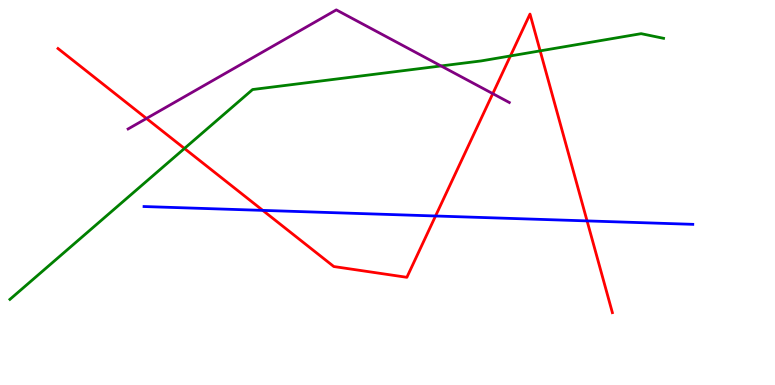[{'lines': ['blue', 'red'], 'intersections': [{'x': 3.39, 'y': 4.54}, {'x': 5.62, 'y': 4.39}, {'x': 7.58, 'y': 4.26}]}, {'lines': ['green', 'red'], 'intersections': [{'x': 2.38, 'y': 6.14}, {'x': 6.59, 'y': 8.55}, {'x': 6.97, 'y': 8.68}]}, {'lines': ['purple', 'red'], 'intersections': [{'x': 1.89, 'y': 6.92}, {'x': 6.36, 'y': 7.57}]}, {'lines': ['blue', 'green'], 'intersections': []}, {'lines': ['blue', 'purple'], 'intersections': []}, {'lines': ['green', 'purple'], 'intersections': [{'x': 5.69, 'y': 8.29}]}]